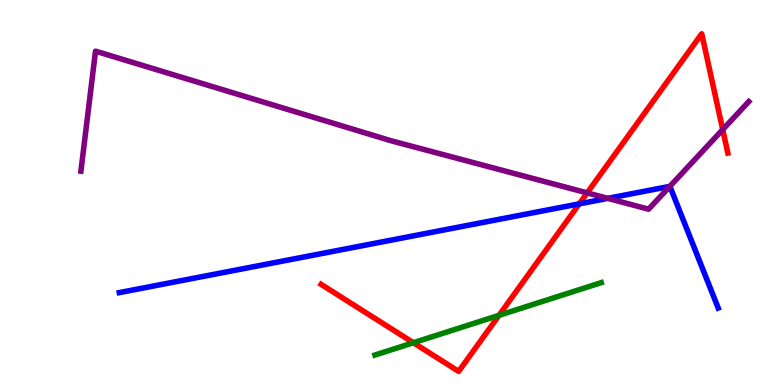[{'lines': ['blue', 'red'], 'intersections': [{'x': 7.47, 'y': 4.71}]}, {'lines': ['green', 'red'], 'intersections': [{'x': 5.33, 'y': 1.1}, {'x': 6.44, 'y': 1.81}]}, {'lines': ['purple', 'red'], 'intersections': [{'x': 7.58, 'y': 4.99}, {'x': 9.33, 'y': 6.63}]}, {'lines': ['blue', 'green'], 'intersections': []}, {'lines': ['blue', 'purple'], 'intersections': [{'x': 7.84, 'y': 4.85}, {'x': 8.64, 'y': 5.16}]}, {'lines': ['green', 'purple'], 'intersections': []}]